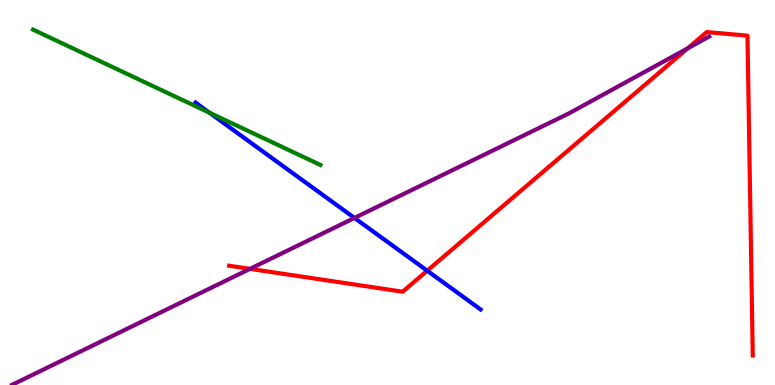[{'lines': ['blue', 'red'], 'intersections': [{'x': 5.51, 'y': 2.97}]}, {'lines': ['green', 'red'], 'intersections': []}, {'lines': ['purple', 'red'], 'intersections': [{'x': 3.23, 'y': 3.02}, {'x': 8.87, 'y': 8.75}]}, {'lines': ['blue', 'green'], 'intersections': [{'x': 2.7, 'y': 7.07}]}, {'lines': ['blue', 'purple'], 'intersections': [{'x': 4.57, 'y': 4.34}]}, {'lines': ['green', 'purple'], 'intersections': []}]